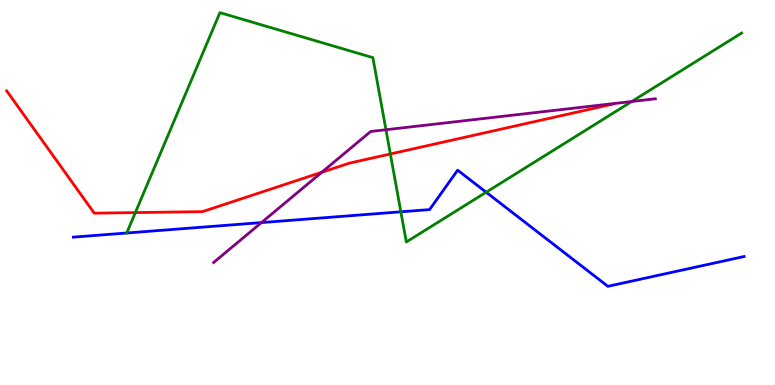[{'lines': ['blue', 'red'], 'intersections': []}, {'lines': ['green', 'red'], 'intersections': [{'x': 1.75, 'y': 4.48}, {'x': 5.04, 'y': 6.0}]}, {'lines': ['purple', 'red'], 'intersections': [{'x': 4.15, 'y': 5.53}]}, {'lines': ['blue', 'green'], 'intersections': [{'x': 5.17, 'y': 4.5}, {'x': 6.27, 'y': 5.01}]}, {'lines': ['blue', 'purple'], 'intersections': [{'x': 3.37, 'y': 4.22}]}, {'lines': ['green', 'purple'], 'intersections': [{'x': 4.98, 'y': 6.63}, {'x': 8.15, 'y': 7.36}]}]